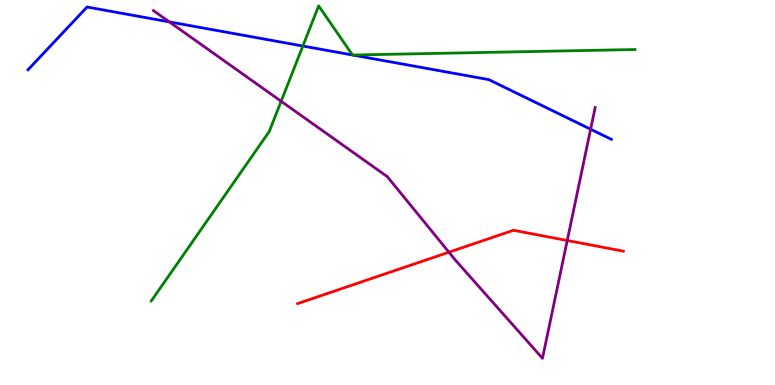[{'lines': ['blue', 'red'], 'intersections': []}, {'lines': ['green', 'red'], 'intersections': []}, {'lines': ['purple', 'red'], 'intersections': [{'x': 5.79, 'y': 3.45}, {'x': 7.32, 'y': 3.75}]}, {'lines': ['blue', 'green'], 'intersections': [{'x': 3.91, 'y': 8.8}, {'x': 4.55, 'y': 8.57}, {'x': 4.55, 'y': 8.57}]}, {'lines': ['blue', 'purple'], 'intersections': [{'x': 2.18, 'y': 9.43}, {'x': 7.62, 'y': 6.64}]}, {'lines': ['green', 'purple'], 'intersections': [{'x': 3.63, 'y': 7.37}]}]